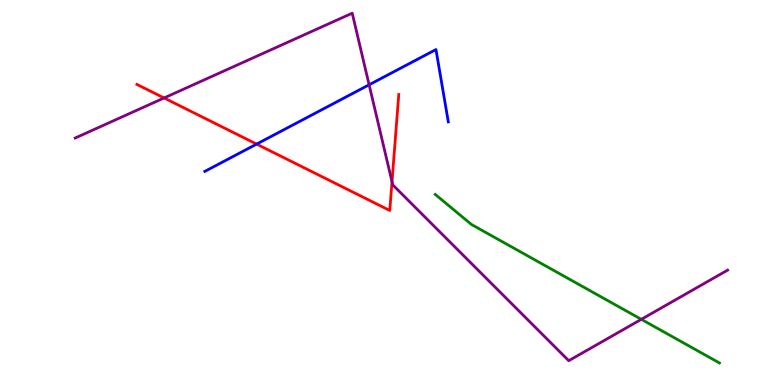[{'lines': ['blue', 'red'], 'intersections': [{'x': 3.31, 'y': 6.26}]}, {'lines': ['green', 'red'], 'intersections': []}, {'lines': ['purple', 'red'], 'intersections': [{'x': 2.12, 'y': 7.46}, {'x': 5.06, 'y': 5.28}]}, {'lines': ['blue', 'green'], 'intersections': []}, {'lines': ['blue', 'purple'], 'intersections': [{'x': 4.76, 'y': 7.8}]}, {'lines': ['green', 'purple'], 'intersections': [{'x': 8.28, 'y': 1.71}]}]